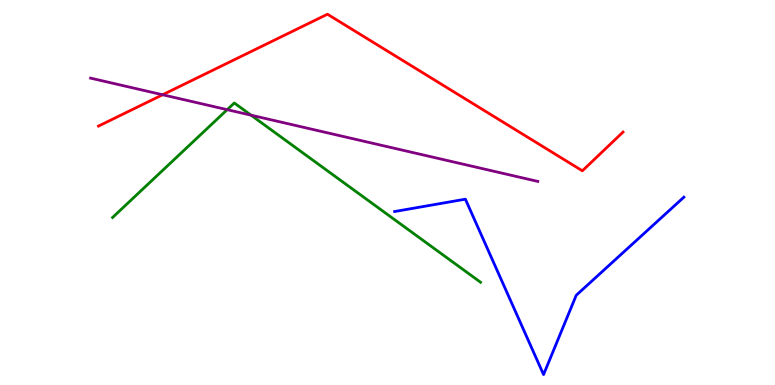[{'lines': ['blue', 'red'], 'intersections': []}, {'lines': ['green', 'red'], 'intersections': []}, {'lines': ['purple', 'red'], 'intersections': [{'x': 2.1, 'y': 7.54}]}, {'lines': ['blue', 'green'], 'intersections': []}, {'lines': ['blue', 'purple'], 'intersections': []}, {'lines': ['green', 'purple'], 'intersections': [{'x': 2.93, 'y': 7.15}, {'x': 3.24, 'y': 7.01}]}]